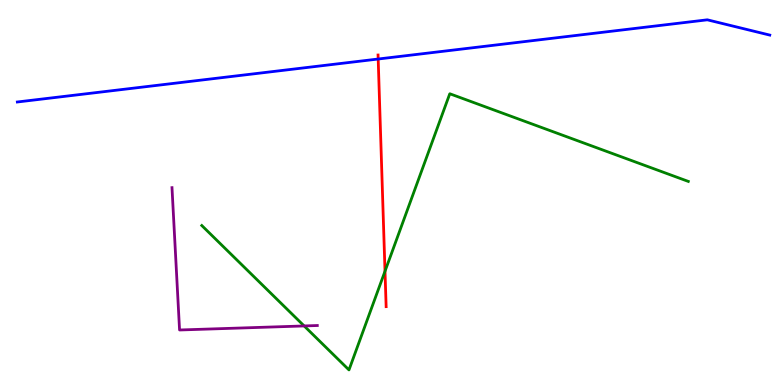[{'lines': ['blue', 'red'], 'intersections': [{'x': 4.88, 'y': 8.47}]}, {'lines': ['green', 'red'], 'intersections': [{'x': 4.97, 'y': 2.96}]}, {'lines': ['purple', 'red'], 'intersections': []}, {'lines': ['blue', 'green'], 'intersections': []}, {'lines': ['blue', 'purple'], 'intersections': []}, {'lines': ['green', 'purple'], 'intersections': [{'x': 3.92, 'y': 1.53}]}]